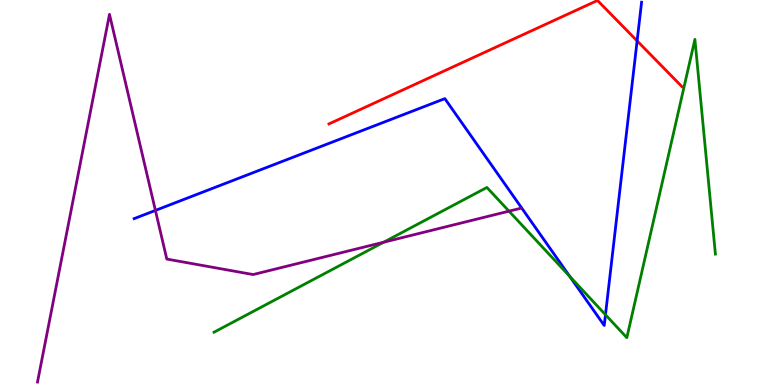[{'lines': ['blue', 'red'], 'intersections': [{'x': 8.22, 'y': 8.94}]}, {'lines': ['green', 'red'], 'intersections': []}, {'lines': ['purple', 'red'], 'intersections': []}, {'lines': ['blue', 'green'], 'intersections': [{'x': 7.35, 'y': 2.82}, {'x': 7.81, 'y': 1.82}]}, {'lines': ['blue', 'purple'], 'intersections': [{'x': 2.01, 'y': 4.53}]}, {'lines': ['green', 'purple'], 'intersections': [{'x': 4.95, 'y': 3.71}, {'x': 6.57, 'y': 4.52}]}]